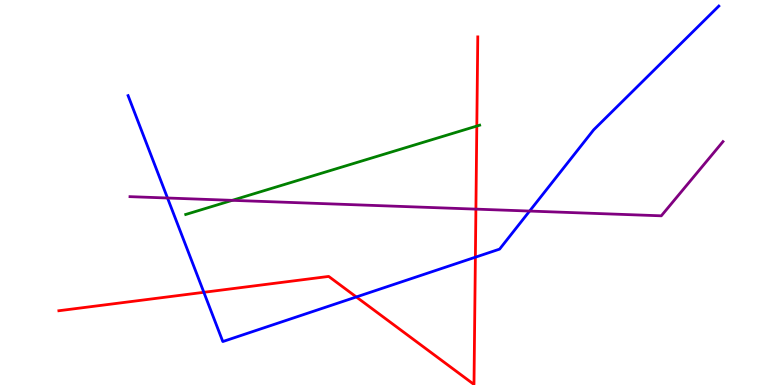[{'lines': ['blue', 'red'], 'intersections': [{'x': 2.63, 'y': 2.41}, {'x': 4.6, 'y': 2.29}, {'x': 6.13, 'y': 3.32}]}, {'lines': ['green', 'red'], 'intersections': [{'x': 6.15, 'y': 6.73}]}, {'lines': ['purple', 'red'], 'intersections': [{'x': 6.14, 'y': 4.57}]}, {'lines': ['blue', 'green'], 'intersections': []}, {'lines': ['blue', 'purple'], 'intersections': [{'x': 2.16, 'y': 4.86}, {'x': 6.83, 'y': 4.52}]}, {'lines': ['green', 'purple'], 'intersections': [{'x': 3.0, 'y': 4.8}]}]